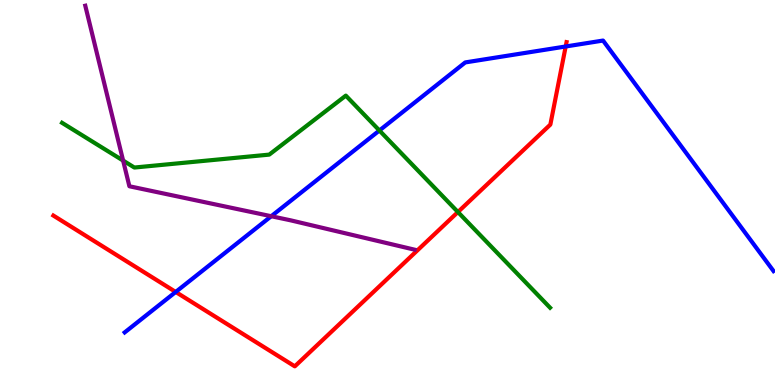[{'lines': ['blue', 'red'], 'intersections': [{'x': 2.27, 'y': 2.42}, {'x': 7.3, 'y': 8.79}]}, {'lines': ['green', 'red'], 'intersections': [{'x': 5.91, 'y': 4.49}]}, {'lines': ['purple', 'red'], 'intersections': []}, {'lines': ['blue', 'green'], 'intersections': [{'x': 4.9, 'y': 6.61}]}, {'lines': ['blue', 'purple'], 'intersections': [{'x': 3.5, 'y': 4.38}]}, {'lines': ['green', 'purple'], 'intersections': [{'x': 1.59, 'y': 5.83}]}]